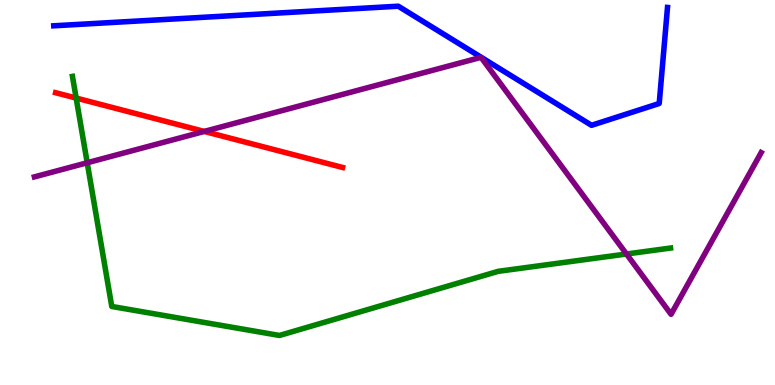[{'lines': ['blue', 'red'], 'intersections': []}, {'lines': ['green', 'red'], 'intersections': [{'x': 0.983, 'y': 7.45}]}, {'lines': ['purple', 'red'], 'intersections': [{'x': 2.64, 'y': 6.59}]}, {'lines': ['blue', 'green'], 'intersections': []}, {'lines': ['blue', 'purple'], 'intersections': []}, {'lines': ['green', 'purple'], 'intersections': [{'x': 1.13, 'y': 5.77}, {'x': 8.08, 'y': 3.4}]}]